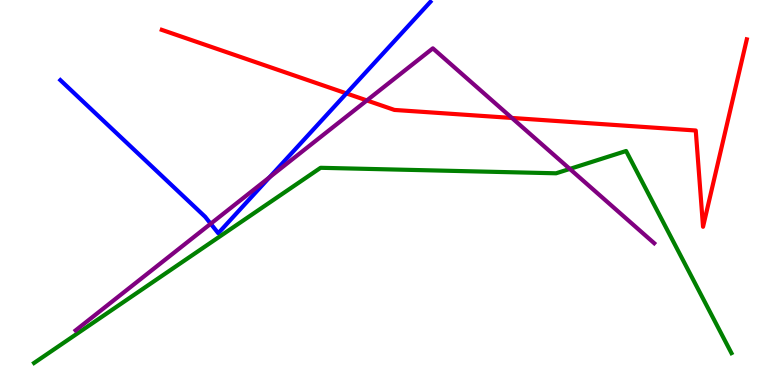[{'lines': ['blue', 'red'], 'intersections': [{'x': 4.47, 'y': 7.57}]}, {'lines': ['green', 'red'], 'intersections': []}, {'lines': ['purple', 'red'], 'intersections': [{'x': 4.73, 'y': 7.39}, {'x': 6.61, 'y': 6.94}]}, {'lines': ['blue', 'green'], 'intersections': []}, {'lines': ['blue', 'purple'], 'intersections': [{'x': 2.72, 'y': 4.19}, {'x': 3.48, 'y': 5.4}]}, {'lines': ['green', 'purple'], 'intersections': [{'x': 7.35, 'y': 5.61}]}]